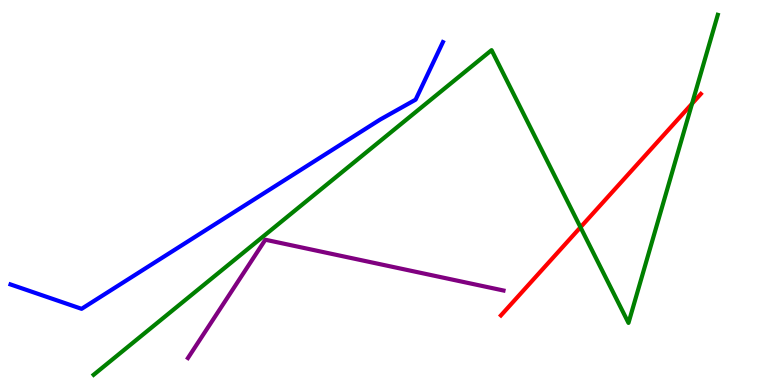[{'lines': ['blue', 'red'], 'intersections': []}, {'lines': ['green', 'red'], 'intersections': [{'x': 7.49, 'y': 4.1}, {'x': 8.93, 'y': 7.31}]}, {'lines': ['purple', 'red'], 'intersections': []}, {'lines': ['blue', 'green'], 'intersections': []}, {'lines': ['blue', 'purple'], 'intersections': []}, {'lines': ['green', 'purple'], 'intersections': []}]